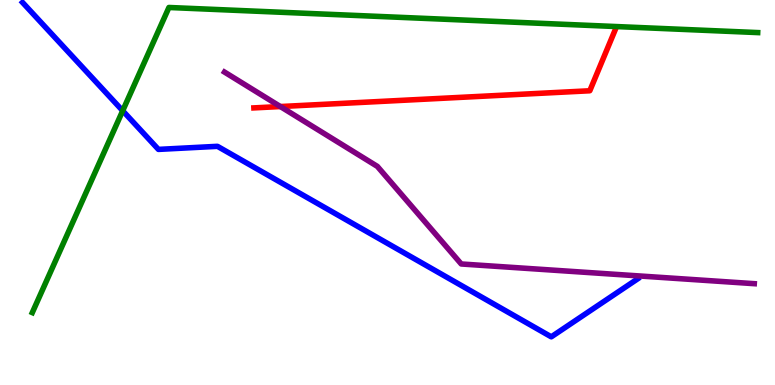[{'lines': ['blue', 'red'], 'intersections': []}, {'lines': ['green', 'red'], 'intersections': []}, {'lines': ['purple', 'red'], 'intersections': [{'x': 3.62, 'y': 7.23}]}, {'lines': ['blue', 'green'], 'intersections': [{'x': 1.58, 'y': 7.12}]}, {'lines': ['blue', 'purple'], 'intersections': []}, {'lines': ['green', 'purple'], 'intersections': []}]